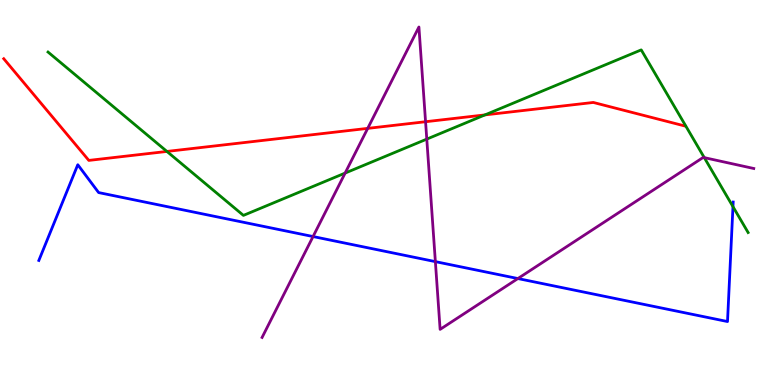[{'lines': ['blue', 'red'], 'intersections': []}, {'lines': ['green', 'red'], 'intersections': [{'x': 2.15, 'y': 6.07}, {'x': 6.26, 'y': 7.02}]}, {'lines': ['purple', 'red'], 'intersections': [{'x': 4.74, 'y': 6.67}, {'x': 5.49, 'y': 6.84}]}, {'lines': ['blue', 'green'], 'intersections': [{'x': 9.46, 'y': 4.63}]}, {'lines': ['blue', 'purple'], 'intersections': [{'x': 4.04, 'y': 3.86}, {'x': 5.62, 'y': 3.2}, {'x': 6.68, 'y': 2.76}]}, {'lines': ['green', 'purple'], 'intersections': [{'x': 4.45, 'y': 5.5}, {'x': 5.51, 'y': 6.39}, {'x': 9.09, 'y': 5.91}]}]